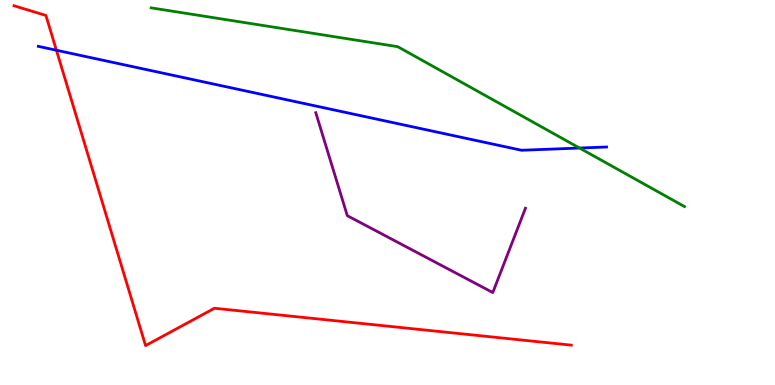[{'lines': ['blue', 'red'], 'intersections': [{'x': 0.728, 'y': 8.7}]}, {'lines': ['green', 'red'], 'intersections': []}, {'lines': ['purple', 'red'], 'intersections': []}, {'lines': ['blue', 'green'], 'intersections': [{'x': 7.48, 'y': 6.15}]}, {'lines': ['blue', 'purple'], 'intersections': []}, {'lines': ['green', 'purple'], 'intersections': []}]